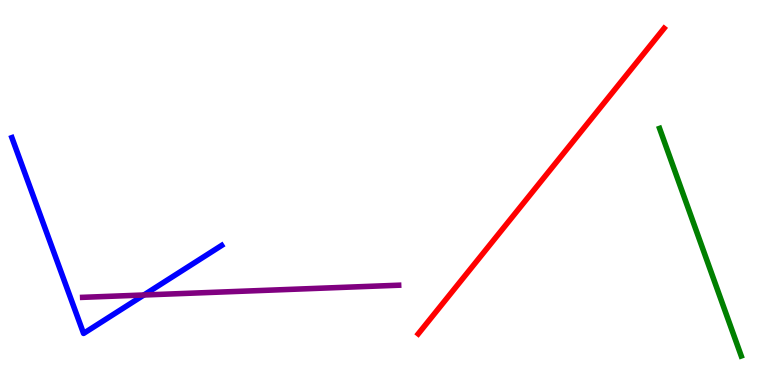[{'lines': ['blue', 'red'], 'intersections': []}, {'lines': ['green', 'red'], 'intersections': []}, {'lines': ['purple', 'red'], 'intersections': []}, {'lines': ['blue', 'green'], 'intersections': []}, {'lines': ['blue', 'purple'], 'intersections': [{'x': 1.86, 'y': 2.34}]}, {'lines': ['green', 'purple'], 'intersections': []}]